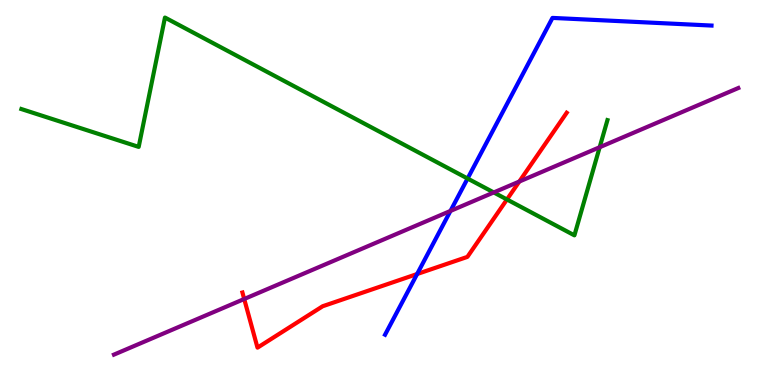[{'lines': ['blue', 'red'], 'intersections': [{'x': 5.38, 'y': 2.88}]}, {'lines': ['green', 'red'], 'intersections': [{'x': 6.54, 'y': 4.82}]}, {'lines': ['purple', 'red'], 'intersections': [{'x': 3.15, 'y': 2.23}, {'x': 6.7, 'y': 5.28}]}, {'lines': ['blue', 'green'], 'intersections': [{'x': 6.03, 'y': 5.36}]}, {'lines': ['blue', 'purple'], 'intersections': [{'x': 5.81, 'y': 4.52}]}, {'lines': ['green', 'purple'], 'intersections': [{'x': 6.37, 'y': 5.0}, {'x': 7.74, 'y': 6.18}]}]